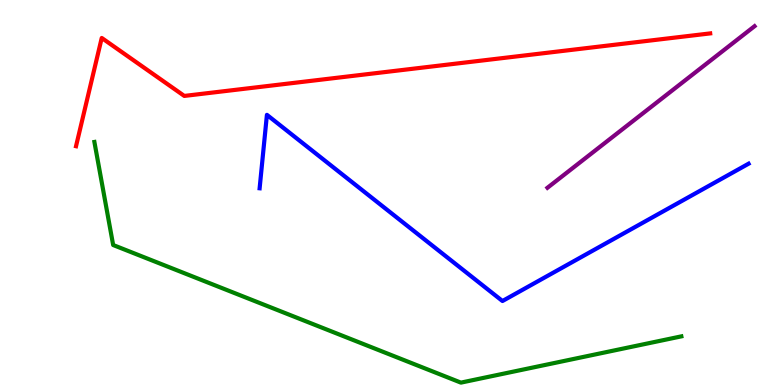[{'lines': ['blue', 'red'], 'intersections': []}, {'lines': ['green', 'red'], 'intersections': []}, {'lines': ['purple', 'red'], 'intersections': []}, {'lines': ['blue', 'green'], 'intersections': []}, {'lines': ['blue', 'purple'], 'intersections': []}, {'lines': ['green', 'purple'], 'intersections': []}]